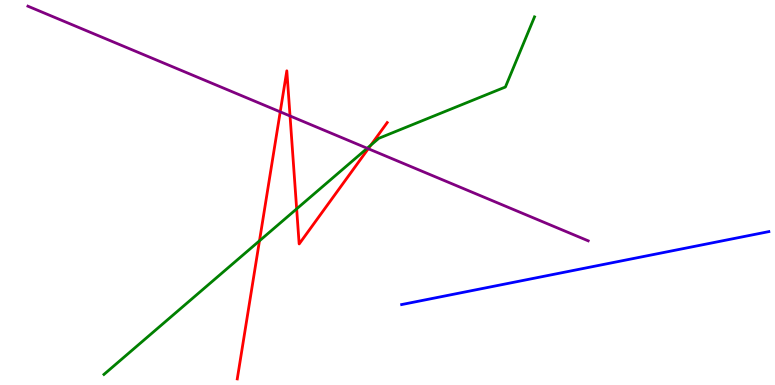[{'lines': ['blue', 'red'], 'intersections': []}, {'lines': ['green', 'red'], 'intersections': [{'x': 3.35, 'y': 3.75}, {'x': 3.83, 'y': 4.57}, {'x': 4.79, 'y': 6.23}]}, {'lines': ['purple', 'red'], 'intersections': [{'x': 3.62, 'y': 7.09}, {'x': 3.74, 'y': 6.99}, {'x': 4.75, 'y': 6.14}]}, {'lines': ['blue', 'green'], 'intersections': []}, {'lines': ['blue', 'purple'], 'intersections': []}, {'lines': ['green', 'purple'], 'intersections': [{'x': 4.74, 'y': 6.15}]}]